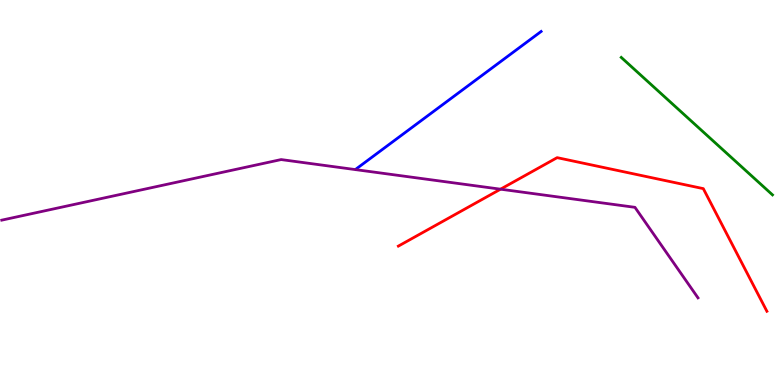[{'lines': ['blue', 'red'], 'intersections': []}, {'lines': ['green', 'red'], 'intersections': []}, {'lines': ['purple', 'red'], 'intersections': [{'x': 6.46, 'y': 5.09}]}, {'lines': ['blue', 'green'], 'intersections': []}, {'lines': ['blue', 'purple'], 'intersections': []}, {'lines': ['green', 'purple'], 'intersections': []}]